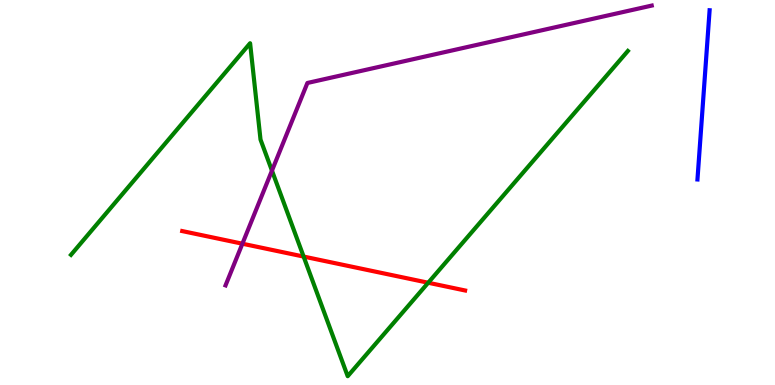[{'lines': ['blue', 'red'], 'intersections': []}, {'lines': ['green', 'red'], 'intersections': [{'x': 3.92, 'y': 3.34}, {'x': 5.53, 'y': 2.66}]}, {'lines': ['purple', 'red'], 'intersections': [{'x': 3.13, 'y': 3.67}]}, {'lines': ['blue', 'green'], 'intersections': []}, {'lines': ['blue', 'purple'], 'intersections': []}, {'lines': ['green', 'purple'], 'intersections': [{'x': 3.51, 'y': 5.57}]}]